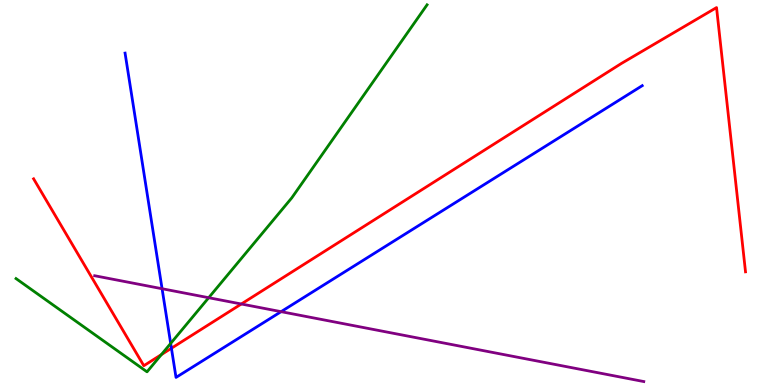[{'lines': ['blue', 'red'], 'intersections': [{'x': 2.21, 'y': 0.955}]}, {'lines': ['green', 'red'], 'intersections': [{'x': 2.08, 'y': 0.789}]}, {'lines': ['purple', 'red'], 'intersections': [{'x': 3.11, 'y': 2.1}]}, {'lines': ['blue', 'green'], 'intersections': [{'x': 2.2, 'y': 1.08}]}, {'lines': ['blue', 'purple'], 'intersections': [{'x': 2.09, 'y': 2.5}, {'x': 3.63, 'y': 1.9}]}, {'lines': ['green', 'purple'], 'intersections': [{'x': 2.69, 'y': 2.27}]}]